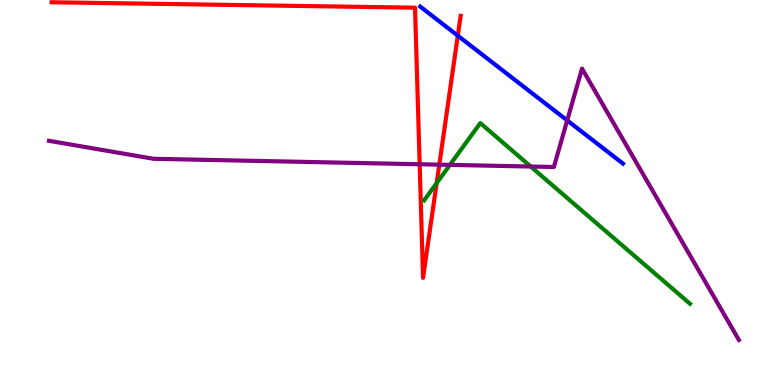[{'lines': ['blue', 'red'], 'intersections': [{'x': 5.91, 'y': 9.07}]}, {'lines': ['green', 'red'], 'intersections': [{'x': 5.63, 'y': 5.24}]}, {'lines': ['purple', 'red'], 'intersections': [{'x': 5.42, 'y': 5.73}, {'x': 5.67, 'y': 5.72}]}, {'lines': ['blue', 'green'], 'intersections': []}, {'lines': ['blue', 'purple'], 'intersections': [{'x': 7.32, 'y': 6.87}]}, {'lines': ['green', 'purple'], 'intersections': [{'x': 5.81, 'y': 5.72}, {'x': 6.85, 'y': 5.67}]}]